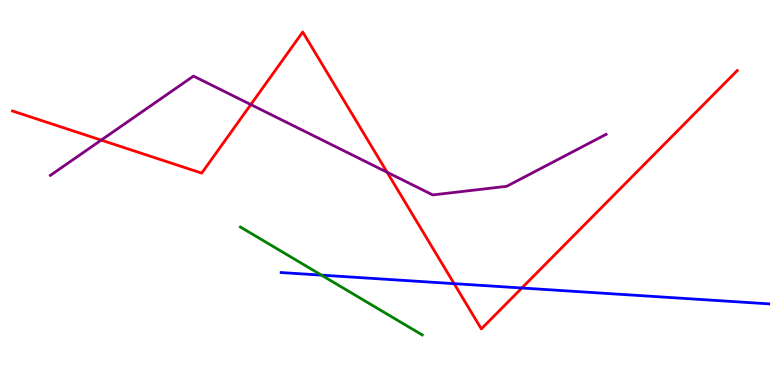[{'lines': ['blue', 'red'], 'intersections': [{'x': 5.86, 'y': 2.63}, {'x': 6.73, 'y': 2.52}]}, {'lines': ['green', 'red'], 'intersections': []}, {'lines': ['purple', 'red'], 'intersections': [{'x': 1.31, 'y': 6.36}, {'x': 3.24, 'y': 7.28}, {'x': 4.99, 'y': 5.53}]}, {'lines': ['blue', 'green'], 'intersections': [{'x': 4.15, 'y': 2.85}]}, {'lines': ['blue', 'purple'], 'intersections': []}, {'lines': ['green', 'purple'], 'intersections': []}]